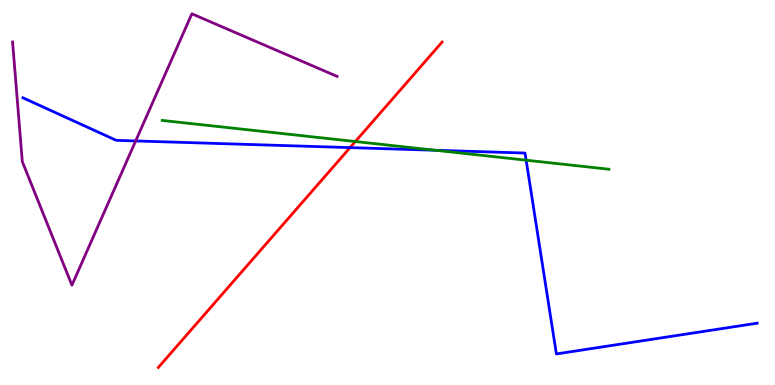[{'lines': ['blue', 'red'], 'intersections': [{'x': 4.52, 'y': 6.17}]}, {'lines': ['green', 'red'], 'intersections': [{'x': 4.59, 'y': 6.32}]}, {'lines': ['purple', 'red'], 'intersections': []}, {'lines': ['blue', 'green'], 'intersections': [{'x': 5.62, 'y': 6.1}, {'x': 6.79, 'y': 5.84}]}, {'lines': ['blue', 'purple'], 'intersections': [{'x': 1.75, 'y': 6.34}]}, {'lines': ['green', 'purple'], 'intersections': []}]